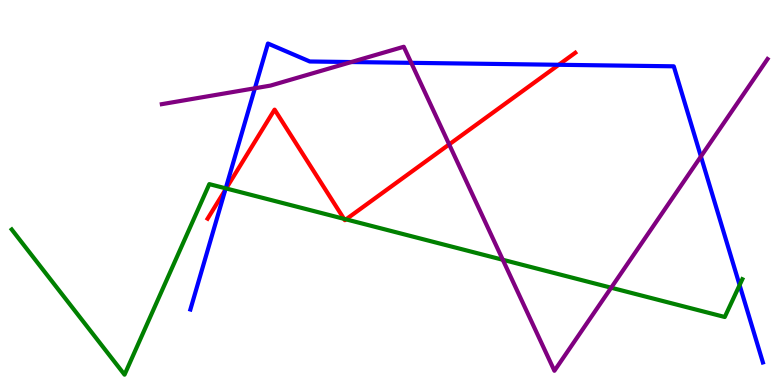[{'lines': ['blue', 'red'], 'intersections': [{'x': 2.91, 'y': 5.07}, {'x': 7.21, 'y': 8.32}]}, {'lines': ['green', 'red'], 'intersections': [{'x': 2.92, 'y': 5.1}, {'x': 4.44, 'y': 4.32}, {'x': 4.46, 'y': 4.3}]}, {'lines': ['purple', 'red'], 'intersections': [{'x': 5.8, 'y': 6.25}]}, {'lines': ['blue', 'green'], 'intersections': [{'x': 2.91, 'y': 5.11}, {'x': 9.54, 'y': 2.6}]}, {'lines': ['blue', 'purple'], 'intersections': [{'x': 3.29, 'y': 7.71}, {'x': 4.53, 'y': 8.39}, {'x': 5.31, 'y': 8.37}, {'x': 9.04, 'y': 5.94}]}, {'lines': ['green', 'purple'], 'intersections': [{'x': 6.49, 'y': 3.25}, {'x': 7.89, 'y': 2.53}]}]